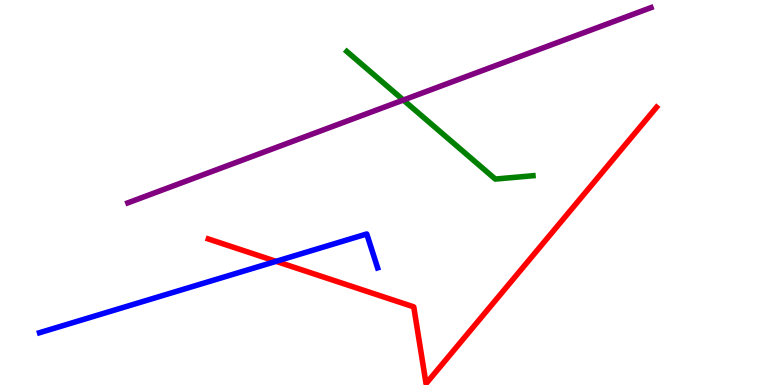[{'lines': ['blue', 'red'], 'intersections': [{'x': 3.56, 'y': 3.21}]}, {'lines': ['green', 'red'], 'intersections': []}, {'lines': ['purple', 'red'], 'intersections': []}, {'lines': ['blue', 'green'], 'intersections': []}, {'lines': ['blue', 'purple'], 'intersections': []}, {'lines': ['green', 'purple'], 'intersections': [{'x': 5.2, 'y': 7.4}]}]